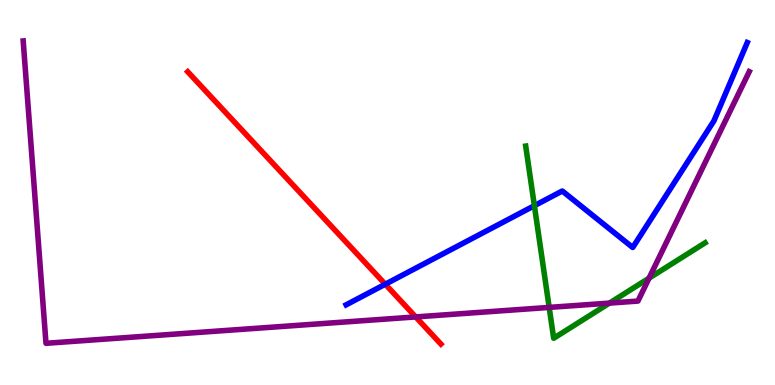[{'lines': ['blue', 'red'], 'intersections': [{'x': 4.97, 'y': 2.62}]}, {'lines': ['green', 'red'], 'intersections': []}, {'lines': ['purple', 'red'], 'intersections': [{'x': 5.36, 'y': 1.77}]}, {'lines': ['blue', 'green'], 'intersections': [{'x': 6.9, 'y': 4.66}]}, {'lines': ['blue', 'purple'], 'intersections': []}, {'lines': ['green', 'purple'], 'intersections': [{'x': 7.09, 'y': 2.02}, {'x': 7.86, 'y': 2.13}, {'x': 8.37, 'y': 2.78}]}]